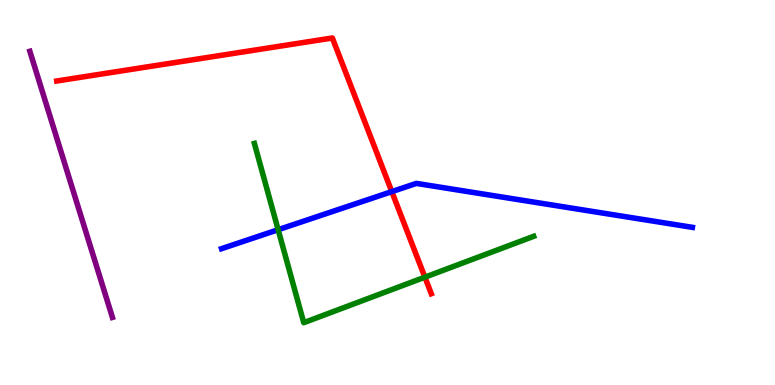[{'lines': ['blue', 'red'], 'intersections': [{'x': 5.06, 'y': 5.02}]}, {'lines': ['green', 'red'], 'intersections': [{'x': 5.48, 'y': 2.8}]}, {'lines': ['purple', 'red'], 'intersections': []}, {'lines': ['blue', 'green'], 'intersections': [{'x': 3.59, 'y': 4.03}]}, {'lines': ['blue', 'purple'], 'intersections': []}, {'lines': ['green', 'purple'], 'intersections': []}]